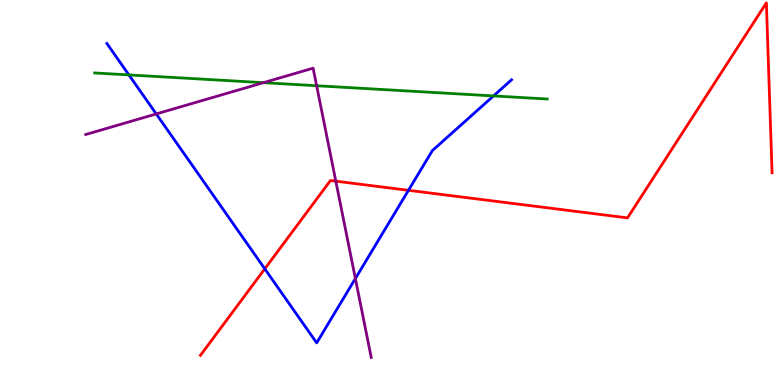[{'lines': ['blue', 'red'], 'intersections': [{'x': 3.42, 'y': 3.02}, {'x': 5.27, 'y': 5.06}]}, {'lines': ['green', 'red'], 'intersections': []}, {'lines': ['purple', 'red'], 'intersections': [{'x': 4.33, 'y': 5.29}]}, {'lines': ['blue', 'green'], 'intersections': [{'x': 1.66, 'y': 8.05}, {'x': 6.37, 'y': 7.51}]}, {'lines': ['blue', 'purple'], 'intersections': [{'x': 2.02, 'y': 7.04}, {'x': 4.59, 'y': 2.77}]}, {'lines': ['green', 'purple'], 'intersections': [{'x': 3.4, 'y': 7.85}, {'x': 4.09, 'y': 7.77}]}]